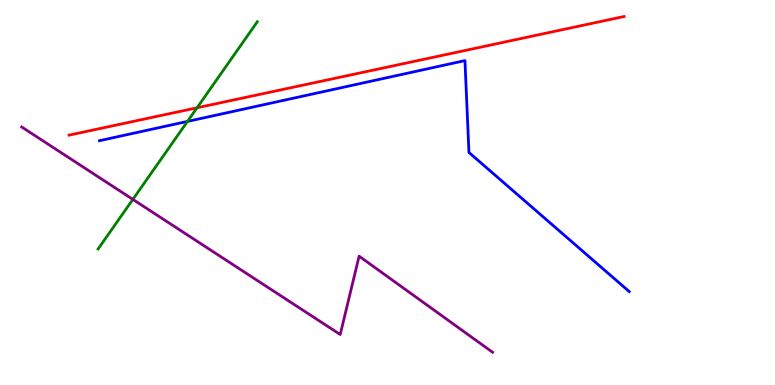[{'lines': ['blue', 'red'], 'intersections': []}, {'lines': ['green', 'red'], 'intersections': [{'x': 2.54, 'y': 7.2}]}, {'lines': ['purple', 'red'], 'intersections': []}, {'lines': ['blue', 'green'], 'intersections': [{'x': 2.42, 'y': 6.85}]}, {'lines': ['blue', 'purple'], 'intersections': []}, {'lines': ['green', 'purple'], 'intersections': [{'x': 1.71, 'y': 4.82}]}]